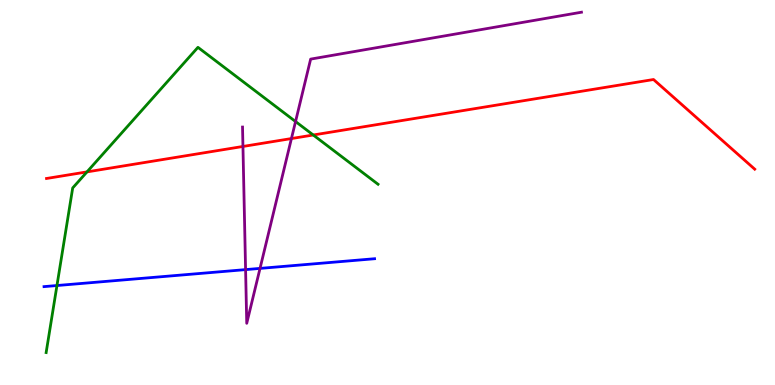[{'lines': ['blue', 'red'], 'intersections': []}, {'lines': ['green', 'red'], 'intersections': [{'x': 1.12, 'y': 5.54}, {'x': 4.04, 'y': 6.49}]}, {'lines': ['purple', 'red'], 'intersections': [{'x': 3.13, 'y': 6.2}, {'x': 3.76, 'y': 6.4}]}, {'lines': ['blue', 'green'], 'intersections': [{'x': 0.735, 'y': 2.58}]}, {'lines': ['blue', 'purple'], 'intersections': [{'x': 3.17, 'y': 3.0}, {'x': 3.36, 'y': 3.03}]}, {'lines': ['green', 'purple'], 'intersections': [{'x': 3.81, 'y': 6.84}]}]